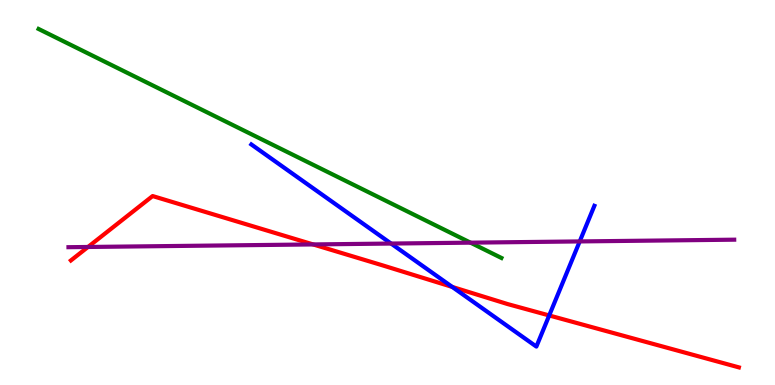[{'lines': ['blue', 'red'], 'intersections': [{'x': 5.84, 'y': 2.55}, {'x': 7.09, 'y': 1.81}]}, {'lines': ['green', 'red'], 'intersections': []}, {'lines': ['purple', 'red'], 'intersections': [{'x': 1.14, 'y': 3.59}, {'x': 4.04, 'y': 3.65}]}, {'lines': ['blue', 'green'], 'intersections': []}, {'lines': ['blue', 'purple'], 'intersections': [{'x': 5.05, 'y': 3.67}, {'x': 7.48, 'y': 3.73}]}, {'lines': ['green', 'purple'], 'intersections': [{'x': 6.07, 'y': 3.7}]}]